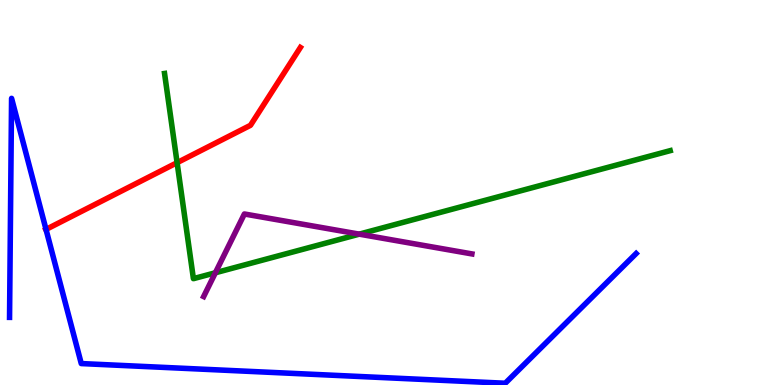[{'lines': ['blue', 'red'], 'intersections': [{'x': 0.594, 'y': 4.04}]}, {'lines': ['green', 'red'], 'intersections': [{'x': 2.29, 'y': 5.77}]}, {'lines': ['purple', 'red'], 'intersections': []}, {'lines': ['blue', 'green'], 'intersections': []}, {'lines': ['blue', 'purple'], 'intersections': []}, {'lines': ['green', 'purple'], 'intersections': [{'x': 2.78, 'y': 2.92}, {'x': 4.64, 'y': 3.92}]}]